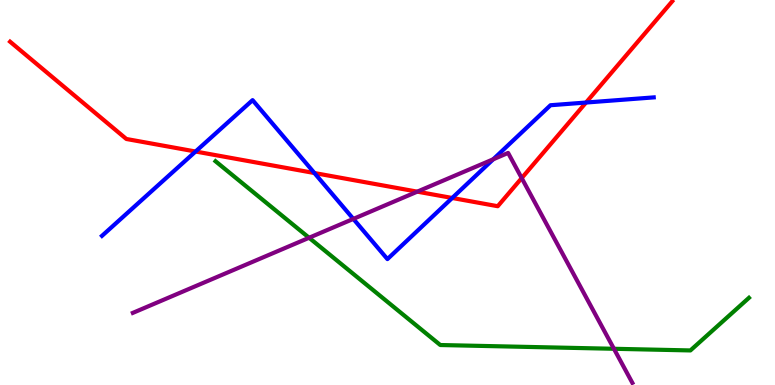[{'lines': ['blue', 'red'], 'intersections': [{'x': 2.52, 'y': 6.06}, {'x': 4.06, 'y': 5.51}, {'x': 5.84, 'y': 4.86}, {'x': 7.56, 'y': 7.34}]}, {'lines': ['green', 'red'], 'intersections': []}, {'lines': ['purple', 'red'], 'intersections': [{'x': 5.38, 'y': 5.02}, {'x': 6.73, 'y': 5.37}]}, {'lines': ['blue', 'green'], 'intersections': []}, {'lines': ['blue', 'purple'], 'intersections': [{'x': 4.56, 'y': 4.31}, {'x': 6.36, 'y': 5.86}]}, {'lines': ['green', 'purple'], 'intersections': [{'x': 3.99, 'y': 3.82}, {'x': 7.92, 'y': 0.941}]}]